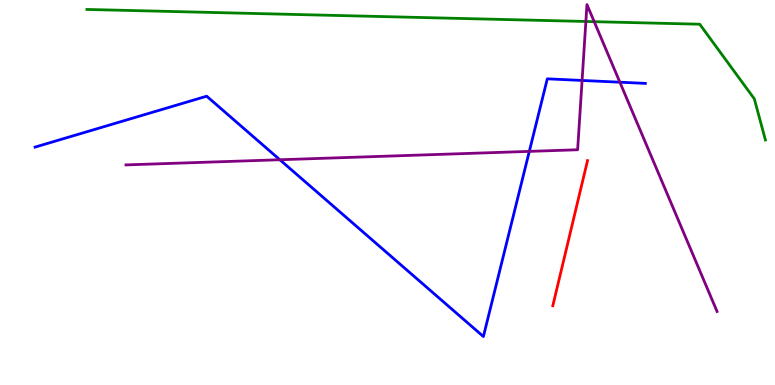[{'lines': ['blue', 'red'], 'intersections': []}, {'lines': ['green', 'red'], 'intersections': []}, {'lines': ['purple', 'red'], 'intersections': []}, {'lines': ['blue', 'green'], 'intersections': []}, {'lines': ['blue', 'purple'], 'intersections': [{'x': 3.61, 'y': 5.85}, {'x': 6.83, 'y': 6.07}, {'x': 7.51, 'y': 7.91}, {'x': 8.0, 'y': 7.86}]}, {'lines': ['green', 'purple'], 'intersections': [{'x': 7.56, 'y': 9.44}, {'x': 7.67, 'y': 9.44}]}]